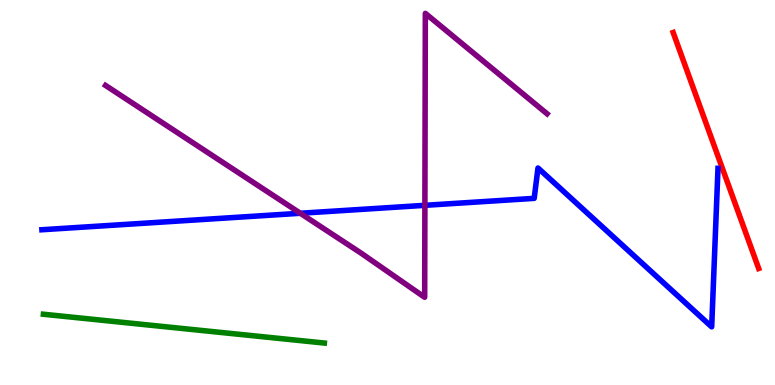[{'lines': ['blue', 'red'], 'intersections': []}, {'lines': ['green', 'red'], 'intersections': []}, {'lines': ['purple', 'red'], 'intersections': []}, {'lines': ['blue', 'green'], 'intersections': []}, {'lines': ['blue', 'purple'], 'intersections': [{'x': 3.88, 'y': 4.46}, {'x': 5.48, 'y': 4.67}]}, {'lines': ['green', 'purple'], 'intersections': []}]